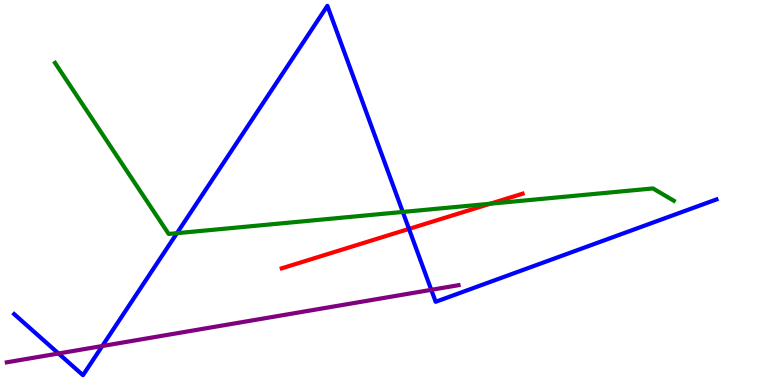[{'lines': ['blue', 'red'], 'intersections': [{'x': 5.28, 'y': 4.05}]}, {'lines': ['green', 'red'], 'intersections': [{'x': 6.33, 'y': 4.71}]}, {'lines': ['purple', 'red'], 'intersections': []}, {'lines': ['blue', 'green'], 'intersections': [{'x': 2.28, 'y': 3.94}, {'x': 5.2, 'y': 4.49}]}, {'lines': ['blue', 'purple'], 'intersections': [{'x': 0.755, 'y': 0.818}, {'x': 1.32, 'y': 1.01}, {'x': 5.56, 'y': 2.47}]}, {'lines': ['green', 'purple'], 'intersections': []}]